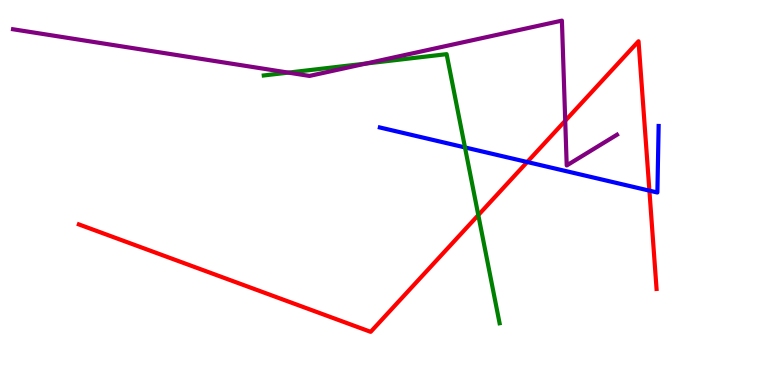[{'lines': ['blue', 'red'], 'intersections': [{'x': 6.8, 'y': 5.79}, {'x': 8.38, 'y': 5.05}]}, {'lines': ['green', 'red'], 'intersections': [{'x': 6.17, 'y': 4.41}]}, {'lines': ['purple', 'red'], 'intersections': [{'x': 7.29, 'y': 6.86}]}, {'lines': ['blue', 'green'], 'intersections': [{'x': 6.0, 'y': 6.17}]}, {'lines': ['blue', 'purple'], 'intersections': []}, {'lines': ['green', 'purple'], 'intersections': [{'x': 3.72, 'y': 8.11}, {'x': 4.72, 'y': 8.35}]}]